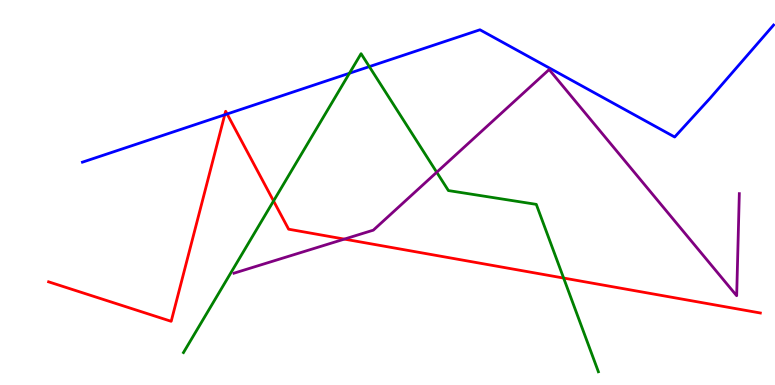[{'lines': ['blue', 'red'], 'intersections': [{'x': 2.9, 'y': 7.02}, {'x': 2.93, 'y': 7.04}]}, {'lines': ['green', 'red'], 'intersections': [{'x': 3.53, 'y': 4.78}, {'x': 7.27, 'y': 2.78}]}, {'lines': ['purple', 'red'], 'intersections': [{'x': 4.44, 'y': 3.79}]}, {'lines': ['blue', 'green'], 'intersections': [{'x': 4.51, 'y': 8.1}, {'x': 4.77, 'y': 8.27}]}, {'lines': ['blue', 'purple'], 'intersections': []}, {'lines': ['green', 'purple'], 'intersections': [{'x': 5.64, 'y': 5.53}]}]